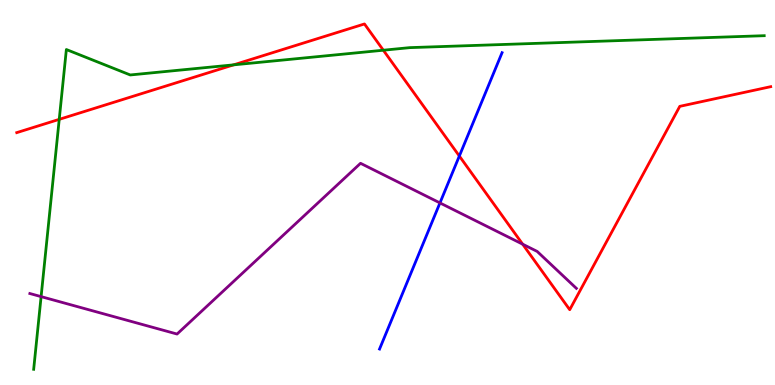[{'lines': ['blue', 'red'], 'intersections': [{'x': 5.93, 'y': 5.95}]}, {'lines': ['green', 'red'], 'intersections': [{'x': 0.764, 'y': 6.9}, {'x': 3.01, 'y': 8.32}, {'x': 4.95, 'y': 8.7}]}, {'lines': ['purple', 'red'], 'intersections': [{'x': 6.74, 'y': 3.66}]}, {'lines': ['blue', 'green'], 'intersections': []}, {'lines': ['blue', 'purple'], 'intersections': [{'x': 5.68, 'y': 4.73}]}, {'lines': ['green', 'purple'], 'intersections': [{'x': 0.53, 'y': 2.3}]}]